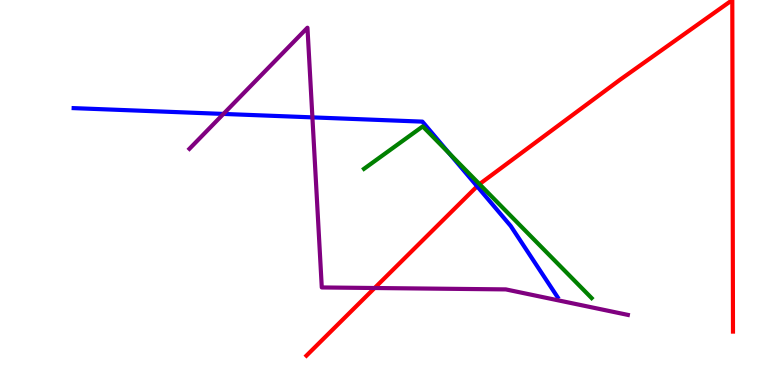[{'lines': ['blue', 'red'], 'intersections': [{'x': 6.16, 'y': 5.16}]}, {'lines': ['green', 'red'], 'intersections': [{'x': 6.19, 'y': 5.22}]}, {'lines': ['purple', 'red'], 'intersections': [{'x': 4.83, 'y': 2.52}]}, {'lines': ['blue', 'green'], 'intersections': [{'x': 5.8, 'y': 6.02}]}, {'lines': ['blue', 'purple'], 'intersections': [{'x': 2.88, 'y': 7.04}, {'x': 4.03, 'y': 6.95}]}, {'lines': ['green', 'purple'], 'intersections': []}]